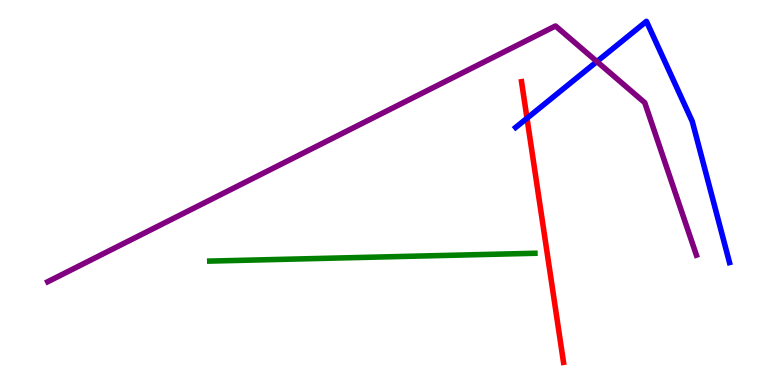[{'lines': ['blue', 'red'], 'intersections': [{'x': 6.8, 'y': 6.93}]}, {'lines': ['green', 'red'], 'intersections': []}, {'lines': ['purple', 'red'], 'intersections': []}, {'lines': ['blue', 'green'], 'intersections': []}, {'lines': ['blue', 'purple'], 'intersections': [{'x': 7.7, 'y': 8.4}]}, {'lines': ['green', 'purple'], 'intersections': []}]